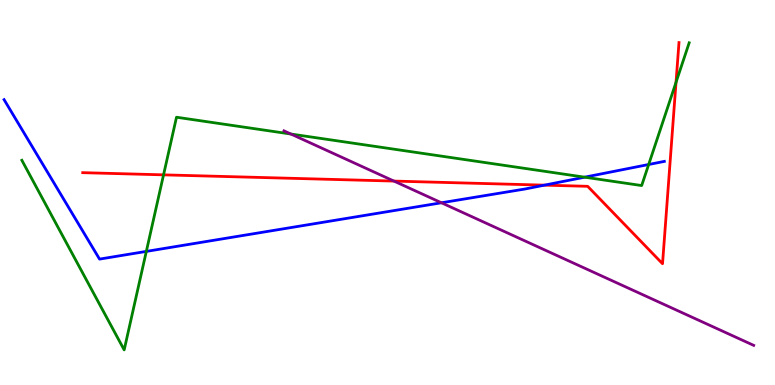[{'lines': ['blue', 'red'], 'intersections': [{'x': 7.03, 'y': 5.19}]}, {'lines': ['green', 'red'], 'intersections': [{'x': 2.11, 'y': 5.46}, {'x': 8.72, 'y': 7.86}]}, {'lines': ['purple', 'red'], 'intersections': [{'x': 5.08, 'y': 5.3}]}, {'lines': ['blue', 'green'], 'intersections': [{'x': 1.89, 'y': 3.47}, {'x': 7.54, 'y': 5.4}, {'x': 8.37, 'y': 5.73}]}, {'lines': ['blue', 'purple'], 'intersections': [{'x': 5.7, 'y': 4.73}]}, {'lines': ['green', 'purple'], 'intersections': [{'x': 3.75, 'y': 6.52}]}]